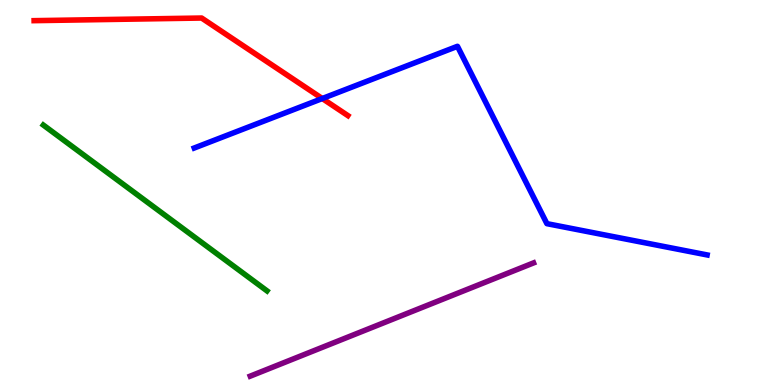[{'lines': ['blue', 'red'], 'intersections': [{'x': 4.16, 'y': 7.44}]}, {'lines': ['green', 'red'], 'intersections': []}, {'lines': ['purple', 'red'], 'intersections': []}, {'lines': ['blue', 'green'], 'intersections': []}, {'lines': ['blue', 'purple'], 'intersections': []}, {'lines': ['green', 'purple'], 'intersections': []}]